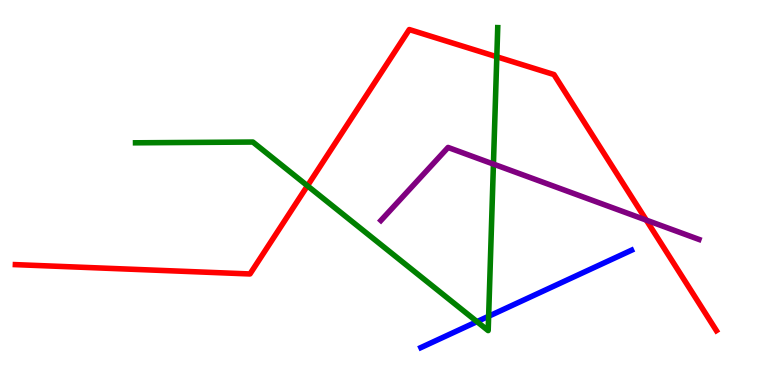[{'lines': ['blue', 'red'], 'intersections': []}, {'lines': ['green', 'red'], 'intersections': [{'x': 3.97, 'y': 5.17}, {'x': 6.41, 'y': 8.53}]}, {'lines': ['purple', 'red'], 'intersections': [{'x': 8.34, 'y': 4.28}]}, {'lines': ['blue', 'green'], 'intersections': [{'x': 6.15, 'y': 1.65}, {'x': 6.3, 'y': 1.79}]}, {'lines': ['blue', 'purple'], 'intersections': []}, {'lines': ['green', 'purple'], 'intersections': [{'x': 6.37, 'y': 5.74}]}]